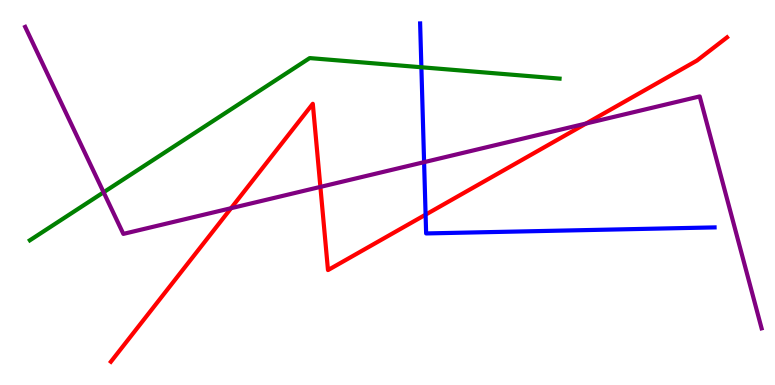[{'lines': ['blue', 'red'], 'intersections': [{'x': 5.49, 'y': 4.42}]}, {'lines': ['green', 'red'], 'intersections': []}, {'lines': ['purple', 'red'], 'intersections': [{'x': 2.98, 'y': 4.59}, {'x': 4.13, 'y': 5.15}, {'x': 7.56, 'y': 6.79}]}, {'lines': ['blue', 'green'], 'intersections': [{'x': 5.44, 'y': 8.25}]}, {'lines': ['blue', 'purple'], 'intersections': [{'x': 5.47, 'y': 5.79}]}, {'lines': ['green', 'purple'], 'intersections': [{'x': 1.34, 'y': 5.01}]}]